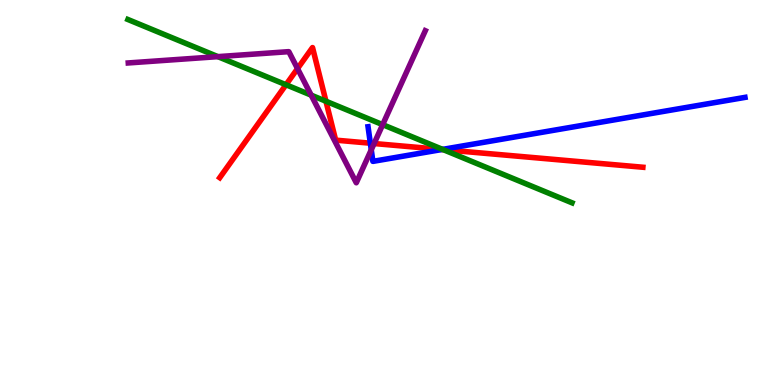[{'lines': ['blue', 'red'], 'intersections': [{'x': 4.78, 'y': 6.28}, {'x': 5.7, 'y': 6.12}]}, {'lines': ['green', 'red'], 'intersections': [{'x': 3.69, 'y': 7.8}, {'x': 4.21, 'y': 7.37}, {'x': 5.72, 'y': 6.11}]}, {'lines': ['purple', 'red'], 'intersections': [{'x': 3.84, 'y': 8.22}, {'x': 4.83, 'y': 6.27}]}, {'lines': ['blue', 'green'], 'intersections': [{'x': 5.71, 'y': 6.12}]}, {'lines': ['blue', 'purple'], 'intersections': [{'x': 4.79, 'y': 6.11}]}, {'lines': ['green', 'purple'], 'intersections': [{'x': 2.81, 'y': 8.53}, {'x': 4.02, 'y': 7.53}, {'x': 4.94, 'y': 6.76}]}]